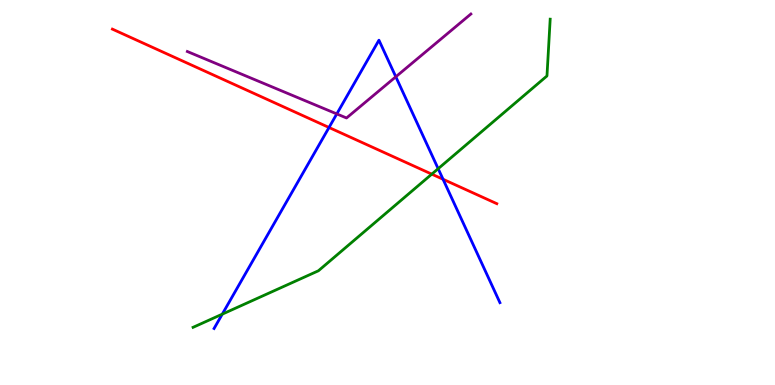[{'lines': ['blue', 'red'], 'intersections': [{'x': 4.25, 'y': 6.69}, {'x': 5.72, 'y': 5.34}]}, {'lines': ['green', 'red'], 'intersections': [{'x': 5.57, 'y': 5.48}]}, {'lines': ['purple', 'red'], 'intersections': []}, {'lines': ['blue', 'green'], 'intersections': [{'x': 2.87, 'y': 1.84}, {'x': 5.65, 'y': 5.62}]}, {'lines': ['blue', 'purple'], 'intersections': [{'x': 4.35, 'y': 7.04}, {'x': 5.11, 'y': 8.01}]}, {'lines': ['green', 'purple'], 'intersections': []}]